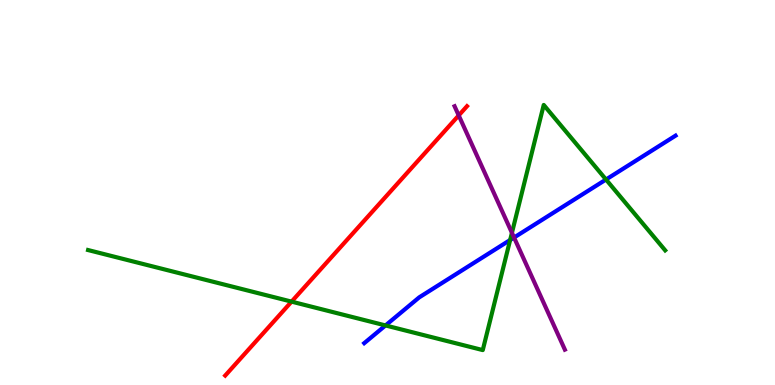[{'lines': ['blue', 'red'], 'intersections': []}, {'lines': ['green', 'red'], 'intersections': [{'x': 3.76, 'y': 2.17}]}, {'lines': ['purple', 'red'], 'intersections': [{'x': 5.92, 'y': 7.0}]}, {'lines': ['blue', 'green'], 'intersections': [{'x': 4.97, 'y': 1.55}, {'x': 6.58, 'y': 3.77}, {'x': 7.82, 'y': 5.34}]}, {'lines': ['blue', 'purple'], 'intersections': [{'x': 6.63, 'y': 3.83}]}, {'lines': ['green', 'purple'], 'intersections': [{'x': 6.61, 'y': 3.95}]}]